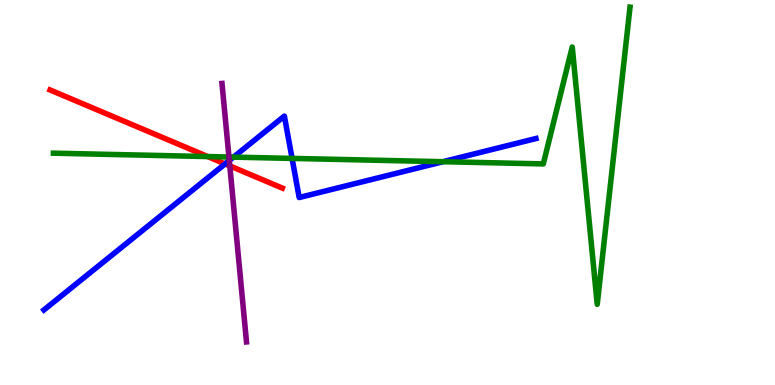[{'lines': ['blue', 'red'], 'intersections': [{'x': 2.9, 'y': 5.74}]}, {'lines': ['green', 'red'], 'intersections': [{'x': 2.68, 'y': 5.93}]}, {'lines': ['purple', 'red'], 'intersections': [{'x': 2.97, 'y': 5.69}]}, {'lines': ['blue', 'green'], 'intersections': [{'x': 3.01, 'y': 5.92}, {'x': 3.77, 'y': 5.89}, {'x': 5.72, 'y': 5.8}]}, {'lines': ['blue', 'purple'], 'intersections': [{'x': 2.96, 'y': 5.83}]}, {'lines': ['green', 'purple'], 'intersections': [{'x': 2.95, 'y': 5.92}]}]